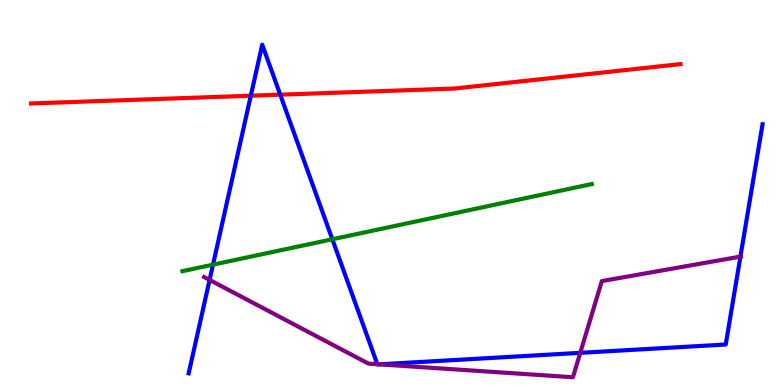[{'lines': ['blue', 'red'], 'intersections': [{'x': 3.24, 'y': 7.51}, {'x': 3.62, 'y': 7.54}]}, {'lines': ['green', 'red'], 'intersections': []}, {'lines': ['purple', 'red'], 'intersections': []}, {'lines': ['blue', 'green'], 'intersections': [{'x': 2.75, 'y': 3.13}, {'x': 4.29, 'y': 3.79}]}, {'lines': ['blue', 'purple'], 'intersections': [{'x': 2.7, 'y': 2.73}, {'x': 4.87, 'y': 0.54}, {'x': 4.89, 'y': 0.537}, {'x': 7.49, 'y': 0.835}, {'x': 9.55, 'y': 3.33}]}, {'lines': ['green', 'purple'], 'intersections': []}]